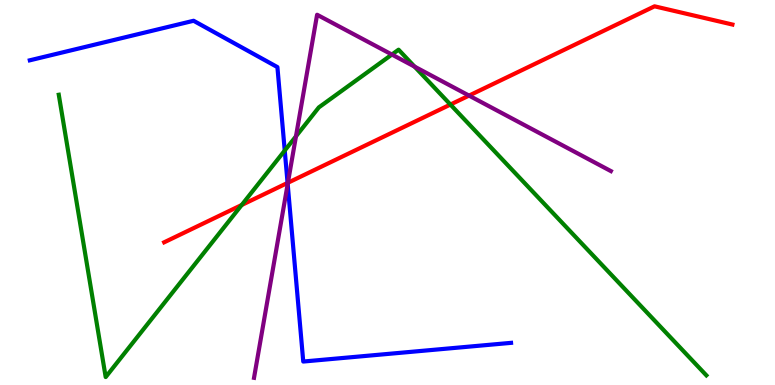[{'lines': ['blue', 'red'], 'intersections': [{'x': 3.71, 'y': 5.25}]}, {'lines': ['green', 'red'], 'intersections': [{'x': 3.12, 'y': 4.68}, {'x': 5.81, 'y': 7.28}]}, {'lines': ['purple', 'red'], 'intersections': [{'x': 3.71, 'y': 5.25}, {'x': 6.05, 'y': 7.52}]}, {'lines': ['blue', 'green'], 'intersections': [{'x': 3.67, 'y': 6.09}]}, {'lines': ['blue', 'purple'], 'intersections': [{'x': 3.71, 'y': 5.22}]}, {'lines': ['green', 'purple'], 'intersections': [{'x': 3.82, 'y': 6.46}, {'x': 5.06, 'y': 8.58}, {'x': 5.35, 'y': 8.27}]}]